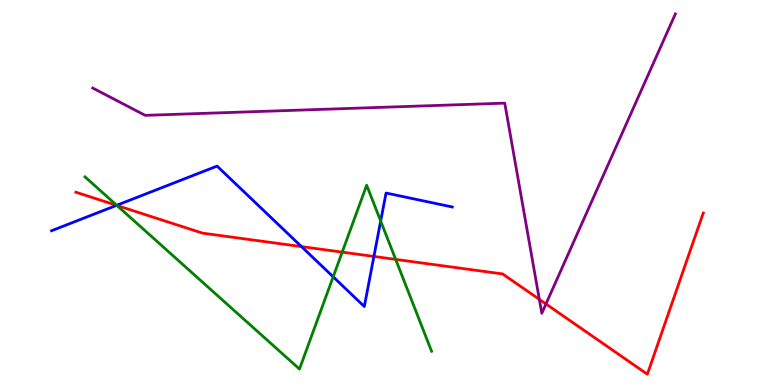[{'lines': ['blue', 'red'], 'intersections': [{'x': 1.5, 'y': 4.67}, {'x': 3.89, 'y': 3.59}, {'x': 4.82, 'y': 3.34}]}, {'lines': ['green', 'red'], 'intersections': [{'x': 1.51, 'y': 4.66}, {'x': 4.42, 'y': 3.45}, {'x': 5.11, 'y': 3.26}]}, {'lines': ['purple', 'red'], 'intersections': [{'x': 6.96, 'y': 2.22}, {'x': 7.04, 'y': 2.1}]}, {'lines': ['blue', 'green'], 'intersections': [{'x': 1.51, 'y': 4.67}, {'x': 4.3, 'y': 2.81}, {'x': 4.91, 'y': 4.26}]}, {'lines': ['blue', 'purple'], 'intersections': []}, {'lines': ['green', 'purple'], 'intersections': []}]